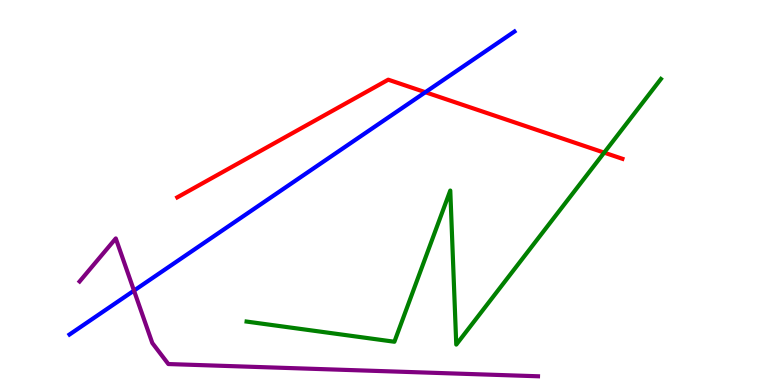[{'lines': ['blue', 'red'], 'intersections': [{'x': 5.49, 'y': 7.6}]}, {'lines': ['green', 'red'], 'intersections': [{'x': 7.8, 'y': 6.04}]}, {'lines': ['purple', 'red'], 'intersections': []}, {'lines': ['blue', 'green'], 'intersections': []}, {'lines': ['blue', 'purple'], 'intersections': [{'x': 1.73, 'y': 2.45}]}, {'lines': ['green', 'purple'], 'intersections': []}]